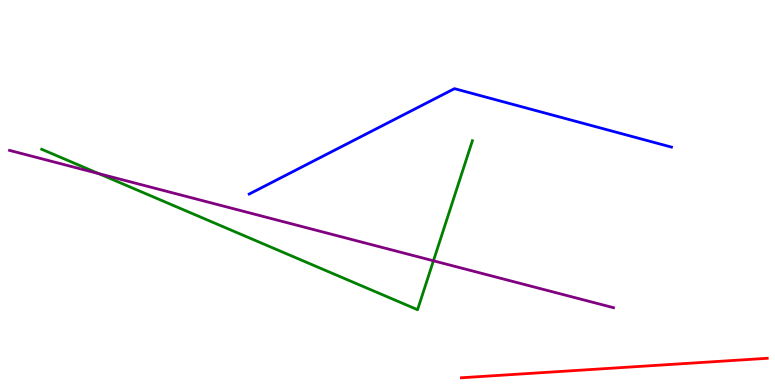[{'lines': ['blue', 'red'], 'intersections': []}, {'lines': ['green', 'red'], 'intersections': []}, {'lines': ['purple', 'red'], 'intersections': []}, {'lines': ['blue', 'green'], 'intersections': []}, {'lines': ['blue', 'purple'], 'intersections': []}, {'lines': ['green', 'purple'], 'intersections': [{'x': 1.27, 'y': 5.49}, {'x': 5.59, 'y': 3.23}]}]